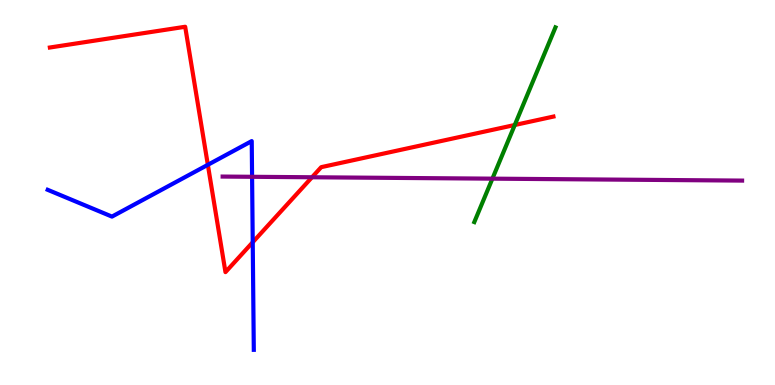[{'lines': ['blue', 'red'], 'intersections': [{'x': 2.68, 'y': 5.72}, {'x': 3.26, 'y': 3.71}]}, {'lines': ['green', 'red'], 'intersections': [{'x': 6.64, 'y': 6.75}]}, {'lines': ['purple', 'red'], 'intersections': [{'x': 4.03, 'y': 5.4}]}, {'lines': ['blue', 'green'], 'intersections': []}, {'lines': ['blue', 'purple'], 'intersections': [{'x': 3.25, 'y': 5.41}]}, {'lines': ['green', 'purple'], 'intersections': [{'x': 6.35, 'y': 5.36}]}]